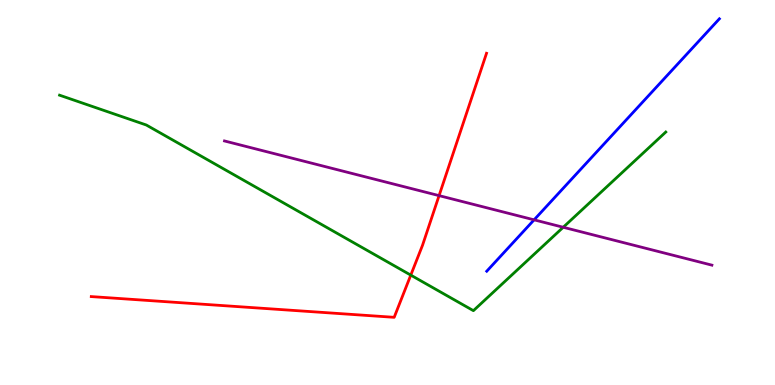[{'lines': ['blue', 'red'], 'intersections': []}, {'lines': ['green', 'red'], 'intersections': [{'x': 5.3, 'y': 2.85}]}, {'lines': ['purple', 'red'], 'intersections': [{'x': 5.67, 'y': 4.92}]}, {'lines': ['blue', 'green'], 'intersections': []}, {'lines': ['blue', 'purple'], 'intersections': [{'x': 6.89, 'y': 4.29}]}, {'lines': ['green', 'purple'], 'intersections': [{'x': 7.27, 'y': 4.1}]}]